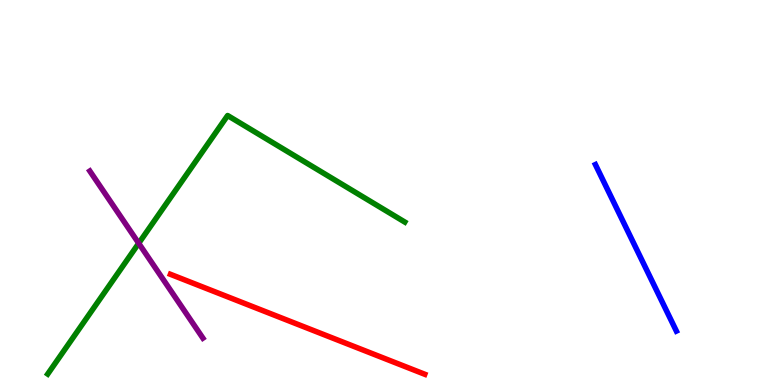[{'lines': ['blue', 'red'], 'intersections': []}, {'lines': ['green', 'red'], 'intersections': []}, {'lines': ['purple', 'red'], 'intersections': []}, {'lines': ['blue', 'green'], 'intersections': []}, {'lines': ['blue', 'purple'], 'intersections': []}, {'lines': ['green', 'purple'], 'intersections': [{'x': 1.79, 'y': 3.68}]}]